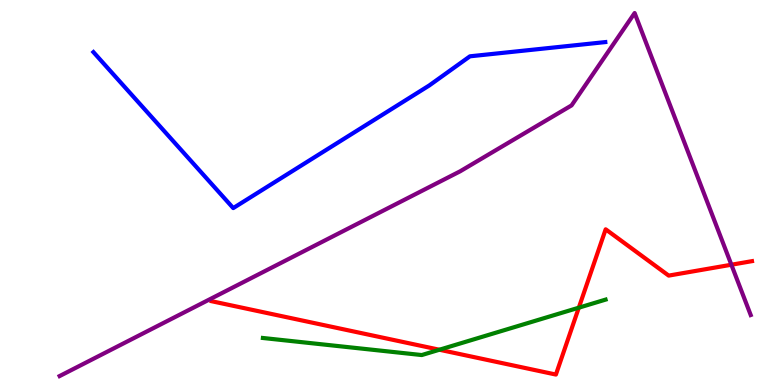[{'lines': ['blue', 'red'], 'intersections': []}, {'lines': ['green', 'red'], 'intersections': [{'x': 5.67, 'y': 0.916}, {'x': 7.47, 'y': 2.01}]}, {'lines': ['purple', 'red'], 'intersections': [{'x': 9.44, 'y': 3.12}]}, {'lines': ['blue', 'green'], 'intersections': []}, {'lines': ['blue', 'purple'], 'intersections': []}, {'lines': ['green', 'purple'], 'intersections': []}]